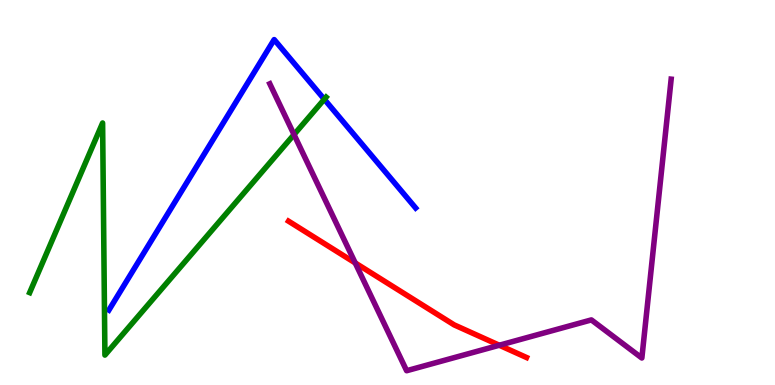[{'lines': ['blue', 'red'], 'intersections': []}, {'lines': ['green', 'red'], 'intersections': []}, {'lines': ['purple', 'red'], 'intersections': [{'x': 4.58, 'y': 3.17}, {'x': 6.44, 'y': 1.03}]}, {'lines': ['blue', 'green'], 'intersections': [{'x': 4.18, 'y': 7.42}]}, {'lines': ['blue', 'purple'], 'intersections': []}, {'lines': ['green', 'purple'], 'intersections': [{'x': 3.79, 'y': 6.5}]}]